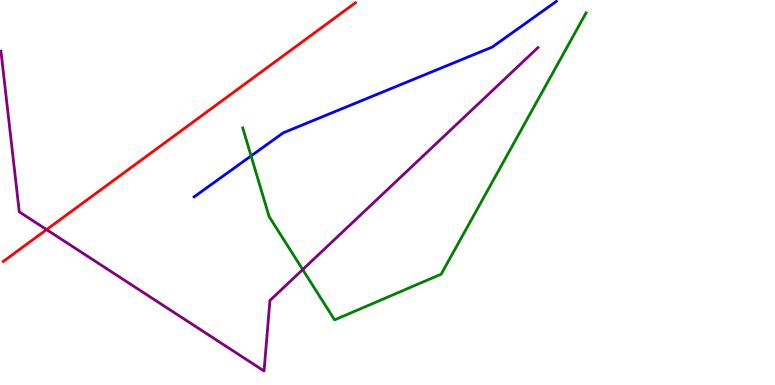[{'lines': ['blue', 'red'], 'intersections': []}, {'lines': ['green', 'red'], 'intersections': []}, {'lines': ['purple', 'red'], 'intersections': [{'x': 0.601, 'y': 4.04}]}, {'lines': ['blue', 'green'], 'intersections': [{'x': 3.24, 'y': 5.95}]}, {'lines': ['blue', 'purple'], 'intersections': []}, {'lines': ['green', 'purple'], 'intersections': [{'x': 3.91, 'y': 3.0}]}]